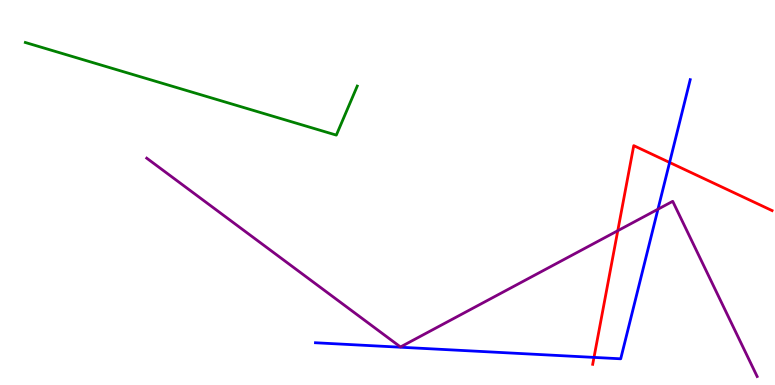[{'lines': ['blue', 'red'], 'intersections': [{'x': 7.66, 'y': 0.717}, {'x': 8.64, 'y': 5.78}]}, {'lines': ['green', 'red'], 'intersections': []}, {'lines': ['purple', 'red'], 'intersections': [{'x': 7.97, 'y': 4.01}]}, {'lines': ['blue', 'green'], 'intersections': []}, {'lines': ['blue', 'purple'], 'intersections': [{'x': 8.49, 'y': 4.57}]}, {'lines': ['green', 'purple'], 'intersections': []}]